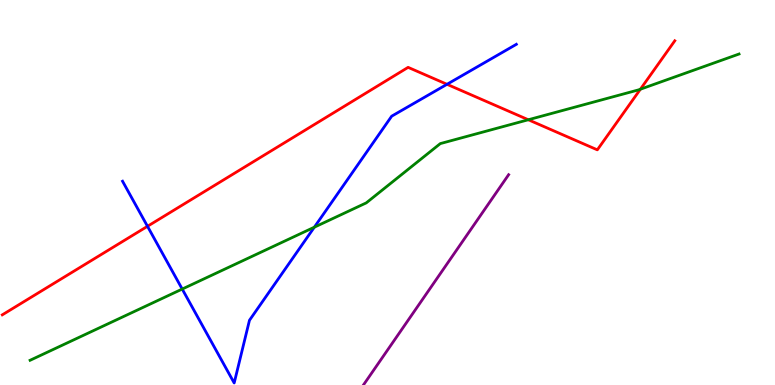[{'lines': ['blue', 'red'], 'intersections': [{'x': 1.9, 'y': 4.12}, {'x': 5.77, 'y': 7.81}]}, {'lines': ['green', 'red'], 'intersections': [{'x': 6.82, 'y': 6.89}, {'x': 8.26, 'y': 7.68}]}, {'lines': ['purple', 'red'], 'intersections': []}, {'lines': ['blue', 'green'], 'intersections': [{'x': 2.35, 'y': 2.49}, {'x': 4.06, 'y': 4.1}]}, {'lines': ['blue', 'purple'], 'intersections': []}, {'lines': ['green', 'purple'], 'intersections': []}]